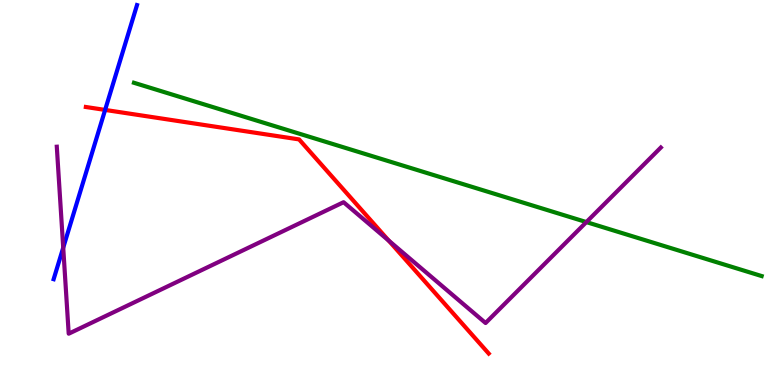[{'lines': ['blue', 'red'], 'intersections': [{'x': 1.36, 'y': 7.14}]}, {'lines': ['green', 'red'], 'intersections': []}, {'lines': ['purple', 'red'], 'intersections': [{'x': 5.02, 'y': 3.75}]}, {'lines': ['blue', 'green'], 'intersections': []}, {'lines': ['blue', 'purple'], 'intersections': [{'x': 0.816, 'y': 3.57}]}, {'lines': ['green', 'purple'], 'intersections': [{'x': 7.57, 'y': 4.23}]}]